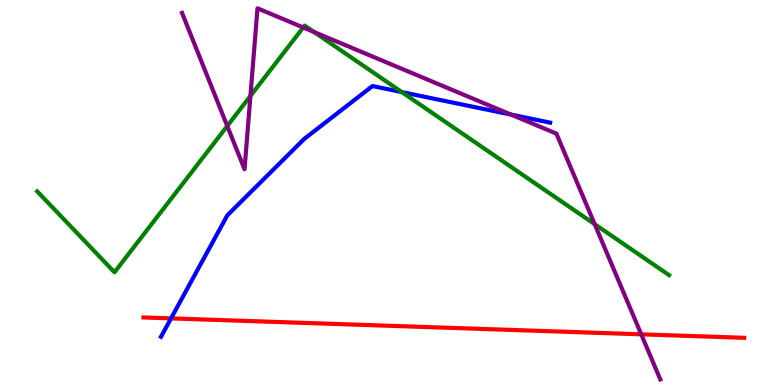[{'lines': ['blue', 'red'], 'intersections': [{'x': 2.21, 'y': 1.73}]}, {'lines': ['green', 'red'], 'intersections': []}, {'lines': ['purple', 'red'], 'intersections': [{'x': 8.27, 'y': 1.32}]}, {'lines': ['blue', 'green'], 'intersections': [{'x': 5.18, 'y': 7.61}]}, {'lines': ['blue', 'purple'], 'intersections': [{'x': 6.59, 'y': 7.02}]}, {'lines': ['green', 'purple'], 'intersections': [{'x': 2.93, 'y': 6.73}, {'x': 3.23, 'y': 7.51}, {'x': 3.91, 'y': 9.29}, {'x': 4.05, 'y': 9.17}, {'x': 7.67, 'y': 4.18}]}]